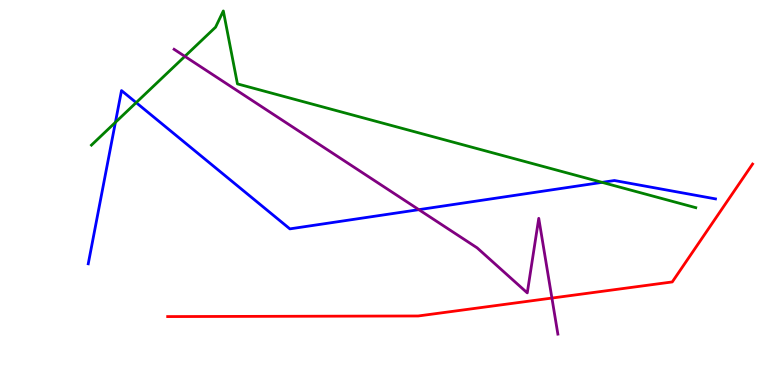[{'lines': ['blue', 'red'], 'intersections': []}, {'lines': ['green', 'red'], 'intersections': []}, {'lines': ['purple', 'red'], 'intersections': [{'x': 7.12, 'y': 2.26}]}, {'lines': ['blue', 'green'], 'intersections': [{'x': 1.49, 'y': 6.82}, {'x': 1.76, 'y': 7.33}, {'x': 7.77, 'y': 5.26}]}, {'lines': ['blue', 'purple'], 'intersections': [{'x': 5.4, 'y': 4.55}]}, {'lines': ['green', 'purple'], 'intersections': [{'x': 2.39, 'y': 8.54}]}]